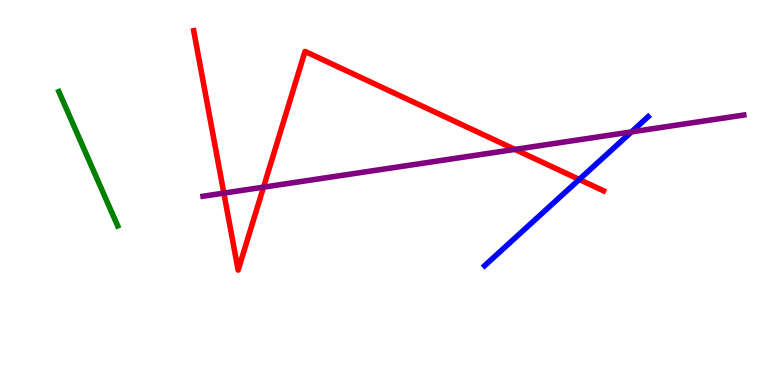[{'lines': ['blue', 'red'], 'intersections': [{'x': 7.47, 'y': 5.34}]}, {'lines': ['green', 'red'], 'intersections': []}, {'lines': ['purple', 'red'], 'intersections': [{'x': 2.89, 'y': 4.98}, {'x': 3.4, 'y': 5.14}, {'x': 6.64, 'y': 6.12}]}, {'lines': ['blue', 'green'], 'intersections': []}, {'lines': ['blue', 'purple'], 'intersections': [{'x': 8.15, 'y': 6.57}]}, {'lines': ['green', 'purple'], 'intersections': []}]